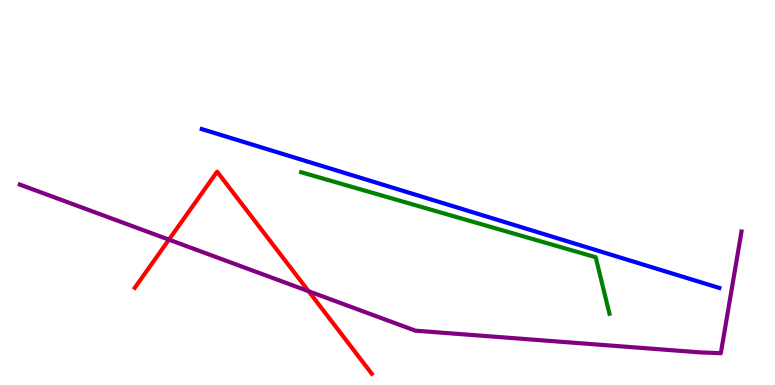[{'lines': ['blue', 'red'], 'intersections': []}, {'lines': ['green', 'red'], 'intersections': []}, {'lines': ['purple', 'red'], 'intersections': [{'x': 2.18, 'y': 3.78}, {'x': 3.98, 'y': 2.44}]}, {'lines': ['blue', 'green'], 'intersections': []}, {'lines': ['blue', 'purple'], 'intersections': []}, {'lines': ['green', 'purple'], 'intersections': []}]